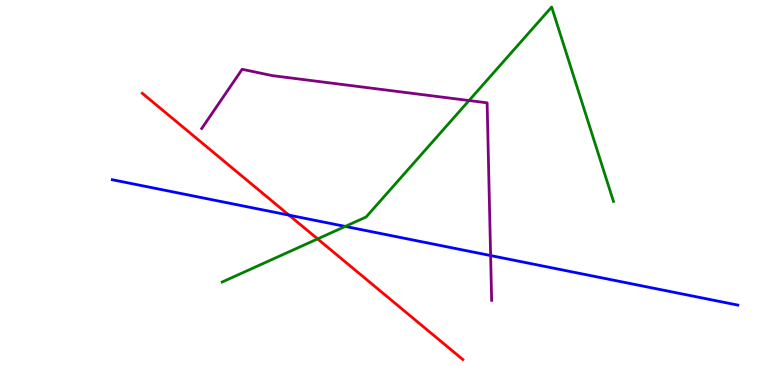[{'lines': ['blue', 'red'], 'intersections': [{'x': 3.73, 'y': 4.41}]}, {'lines': ['green', 'red'], 'intersections': [{'x': 4.1, 'y': 3.79}]}, {'lines': ['purple', 'red'], 'intersections': []}, {'lines': ['blue', 'green'], 'intersections': [{'x': 4.45, 'y': 4.12}]}, {'lines': ['blue', 'purple'], 'intersections': [{'x': 6.33, 'y': 3.36}]}, {'lines': ['green', 'purple'], 'intersections': [{'x': 6.05, 'y': 7.39}]}]